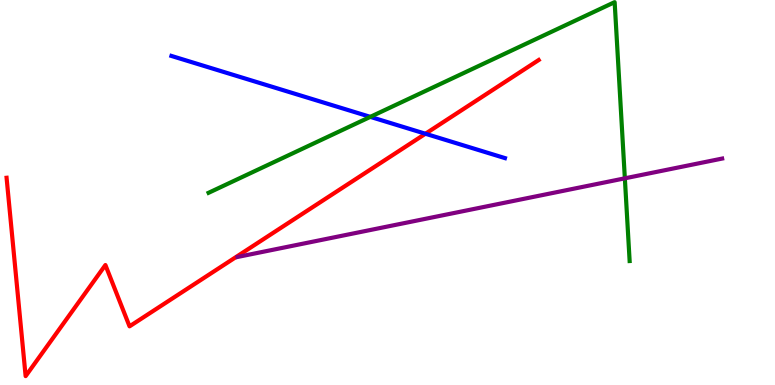[{'lines': ['blue', 'red'], 'intersections': [{'x': 5.49, 'y': 6.53}]}, {'lines': ['green', 'red'], 'intersections': []}, {'lines': ['purple', 'red'], 'intersections': []}, {'lines': ['blue', 'green'], 'intersections': [{'x': 4.78, 'y': 6.96}]}, {'lines': ['blue', 'purple'], 'intersections': []}, {'lines': ['green', 'purple'], 'intersections': [{'x': 8.06, 'y': 5.37}]}]